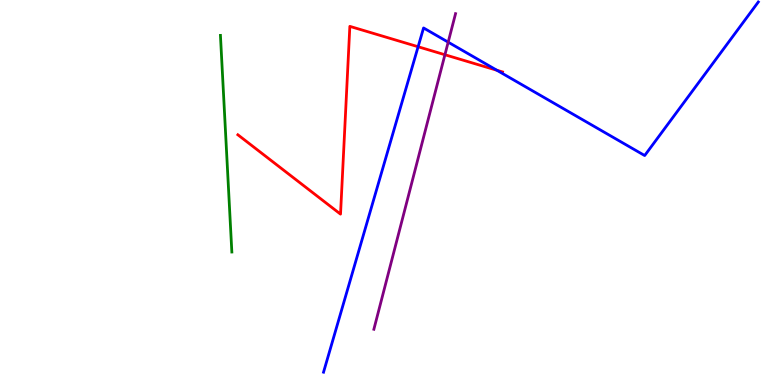[{'lines': ['blue', 'red'], 'intersections': [{'x': 5.4, 'y': 8.79}, {'x': 6.41, 'y': 8.18}]}, {'lines': ['green', 'red'], 'intersections': []}, {'lines': ['purple', 'red'], 'intersections': [{'x': 5.74, 'y': 8.58}]}, {'lines': ['blue', 'green'], 'intersections': []}, {'lines': ['blue', 'purple'], 'intersections': [{'x': 5.78, 'y': 8.91}]}, {'lines': ['green', 'purple'], 'intersections': []}]